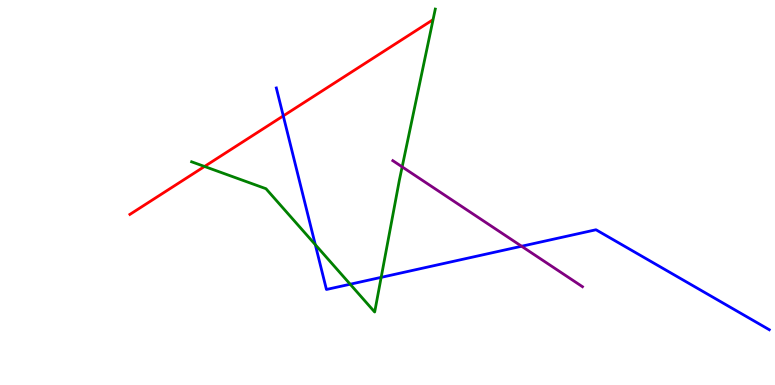[{'lines': ['blue', 'red'], 'intersections': [{'x': 3.66, 'y': 6.99}]}, {'lines': ['green', 'red'], 'intersections': [{'x': 2.64, 'y': 5.68}]}, {'lines': ['purple', 'red'], 'intersections': []}, {'lines': ['blue', 'green'], 'intersections': [{'x': 4.07, 'y': 3.65}, {'x': 4.52, 'y': 2.62}, {'x': 4.92, 'y': 2.8}]}, {'lines': ['blue', 'purple'], 'intersections': [{'x': 6.73, 'y': 3.6}]}, {'lines': ['green', 'purple'], 'intersections': [{'x': 5.19, 'y': 5.67}]}]